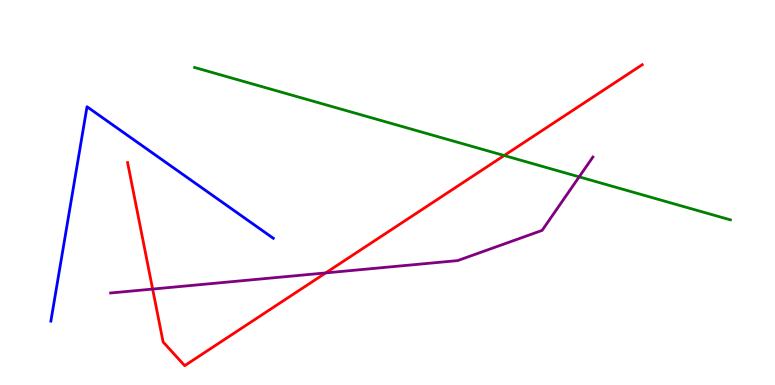[{'lines': ['blue', 'red'], 'intersections': []}, {'lines': ['green', 'red'], 'intersections': [{'x': 6.51, 'y': 5.96}]}, {'lines': ['purple', 'red'], 'intersections': [{'x': 1.97, 'y': 2.49}, {'x': 4.2, 'y': 2.91}]}, {'lines': ['blue', 'green'], 'intersections': []}, {'lines': ['blue', 'purple'], 'intersections': []}, {'lines': ['green', 'purple'], 'intersections': [{'x': 7.47, 'y': 5.41}]}]